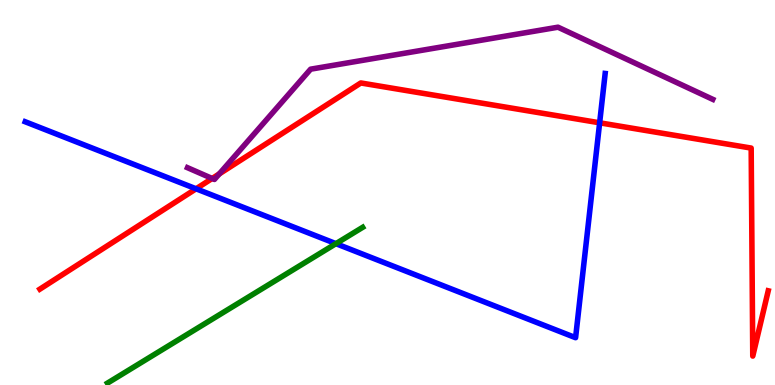[{'lines': ['blue', 'red'], 'intersections': [{'x': 2.53, 'y': 5.1}, {'x': 7.74, 'y': 6.81}]}, {'lines': ['green', 'red'], 'intersections': []}, {'lines': ['purple', 'red'], 'intersections': [{'x': 2.74, 'y': 5.36}, {'x': 2.83, 'y': 5.48}]}, {'lines': ['blue', 'green'], 'intersections': [{'x': 4.33, 'y': 3.67}]}, {'lines': ['blue', 'purple'], 'intersections': []}, {'lines': ['green', 'purple'], 'intersections': []}]